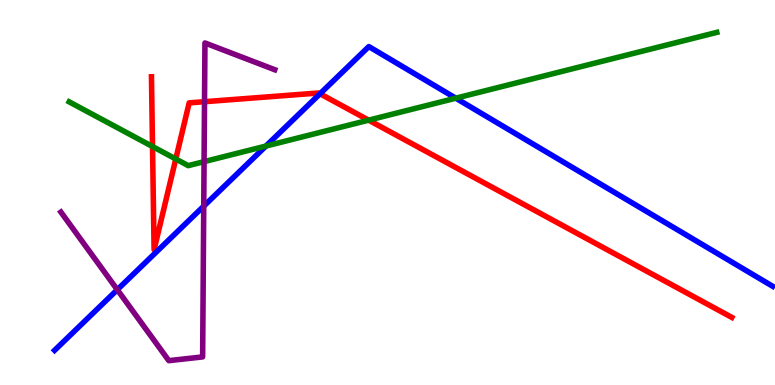[{'lines': ['blue', 'red'], 'intersections': [{'x': 4.13, 'y': 7.56}]}, {'lines': ['green', 'red'], 'intersections': [{'x': 1.97, 'y': 6.19}, {'x': 2.27, 'y': 5.87}, {'x': 4.76, 'y': 6.88}]}, {'lines': ['purple', 'red'], 'intersections': [{'x': 2.64, 'y': 7.36}]}, {'lines': ['blue', 'green'], 'intersections': [{'x': 3.43, 'y': 6.21}, {'x': 5.88, 'y': 7.45}]}, {'lines': ['blue', 'purple'], 'intersections': [{'x': 1.51, 'y': 2.47}, {'x': 2.63, 'y': 4.65}]}, {'lines': ['green', 'purple'], 'intersections': [{'x': 2.63, 'y': 5.8}]}]